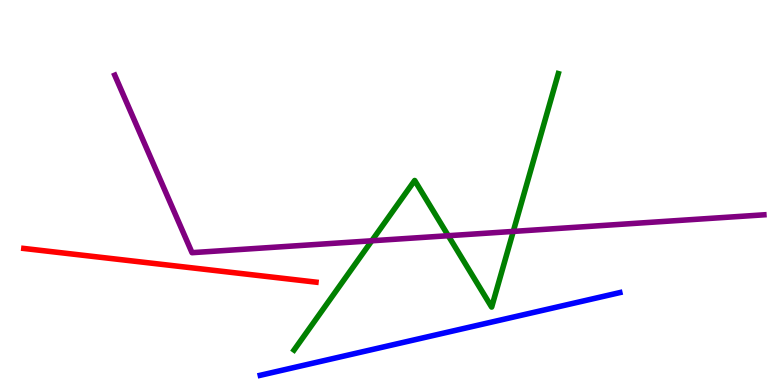[{'lines': ['blue', 'red'], 'intersections': []}, {'lines': ['green', 'red'], 'intersections': []}, {'lines': ['purple', 'red'], 'intersections': []}, {'lines': ['blue', 'green'], 'intersections': []}, {'lines': ['blue', 'purple'], 'intersections': []}, {'lines': ['green', 'purple'], 'intersections': [{'x': 4.8, 'y': 3.75}, {'x': 5.78, 'y': 3.88}, {'x': 6.62, 'y': 3.99}]}]